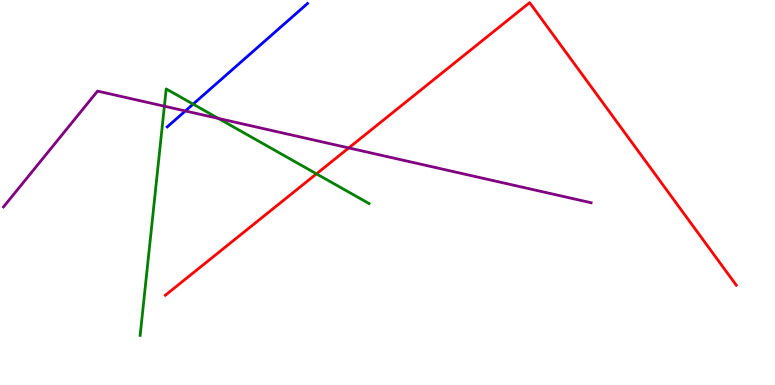[{'lines': ['blue', 'red'], 'intersections': []}, {'lines': ['green', 'red'], 'intersections': [{'x': 4.08, 'y': 5.48}]}, {'lines': ['purple', 'red'], 'intersections': [{'x': 4.5, 'y': 6.16}]}, {'lines': ['blue', 'green'], 'intersections': [{'x': 2.49, 'y': 7.3}]}, {'lines': ['blue', 'purple'], 'intersections': [{'x': 2.39, 'y': 7.12}]}, {'lines': ['green', 'purple'], 'intersections': [{'x': 2.12, 'y': 7.24}, {'x': 2.82, 'y': 6.92}]}]